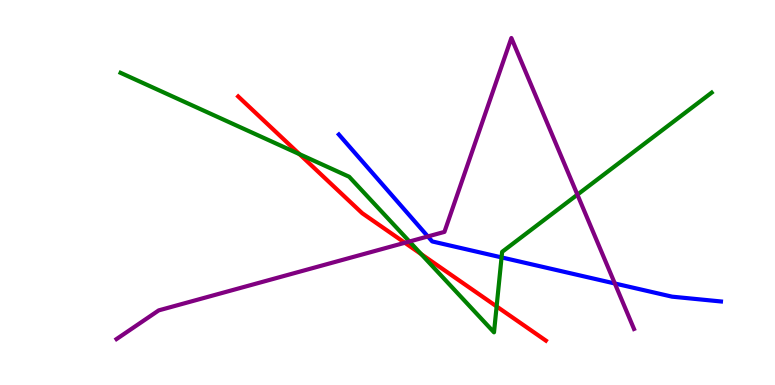[{'lines': ['blue', 'red'], 'intersections': []}, {'lines': ['green', 'red'], 'intersections': [{'x': 3.86, 'y': 6.0}, {'x': 5.43, 'y': 3.4}, {'x': 6.41, 'y': 2.04}]}, {'lines': ['purple', 'red'], 'intersections': [{'x': 5.22, 'y': 3.69}]}, {'lines': ['blue', 'green'], 'intersections': [{'x': 6.47, 'y': 3.31}]}, {'lines': ['blue', 'purple'], 'intersections': [{'x': 5.52, 'y': 3.86}, {'x': 7.93, 'y': 2.64}]}, {'lines': ['green', 'purple'], 'intersections': [{'x': 5.28, 'y': 3.73}, {'x': 7.45, 'y': 4.94}]}]